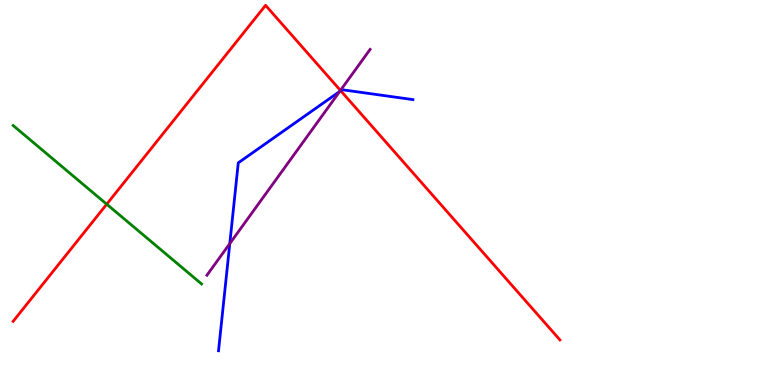[{'lines': ['blue', 'red'], 'intersections': [{'x': 4.4, 'y': 7.64}]}, {'lines': ['green', 'red'], 'intersections': [{'x': 1.38, 'y': 4.7}]}, {'lines': ['purple', 'red'], 'intersections': [{'x': 4.39, 'y': 7.65}]}, {'lines': ['blue', 'green'], 'intersections': []}, {'lines': ['blue', 'purple'], 'intersections': [{'x': 2.96, 'y': 3.67}, {'x': 4.38, 'y': 7.62}]}, {'lines': ['green', 'purple'], 'intersections': []}]